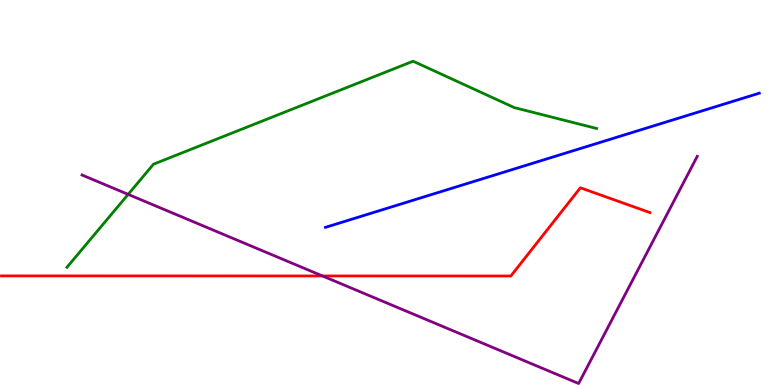[{'lines': ['blue', 'red'], 'intersections': []}, {'lines': ['green', 'red'], 'intersections': []}, {'lines': ['purple', 'red'], 'intersections': [{'x': 4.16, 'y': 2.83}]}, {'lines': ['blue', 'green'], 'intersections': []}, {'lines': ['blue', 'purple'], 'intersections': []}, {'lines': ['green', 'purple'], 'intersections': [{'x': 1.65, 'y': 4.95}]}]